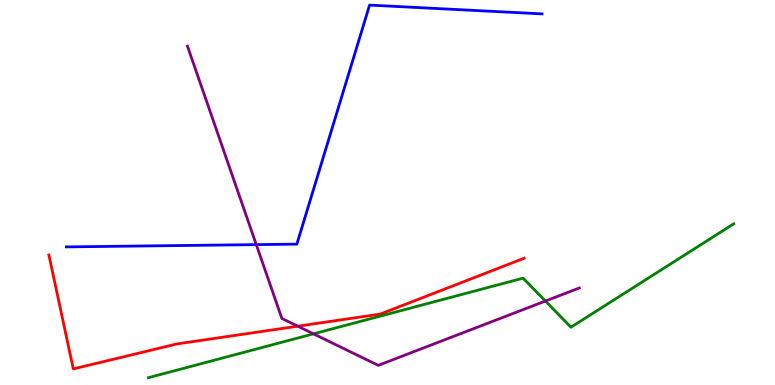[{'lines': ['blue', 'red'], 'intersections': []}, {'lines': ['green', 'red'], 'intersections': []}, {'lines': ['purple', 'red'], 'intersections': [{'x': 3.84, 'y': 1.53}]}, {'lines': ['blue', 'green'], 'intersections': []}, {'lines': ['blue', 'purple'], 'intersections': [{'x': 3.31, 'y': 3.65}]}, {'lines': ['green', 'purple'], 'intersections': [{'x': 4.05, 'y': 1.33}, {'x': 7.04, 'y': 2.18}]}]